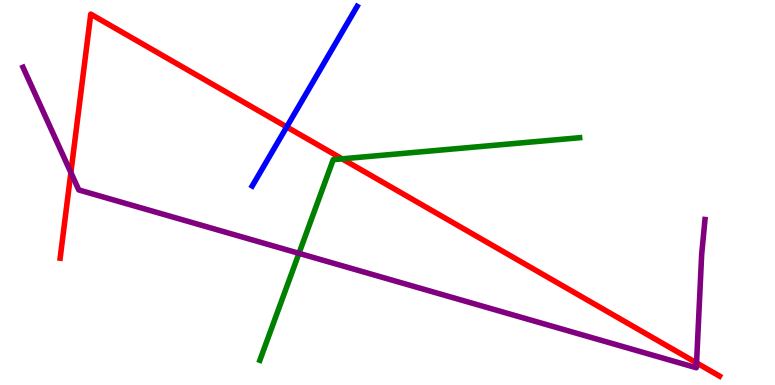[{'lines': ['blue', 'red'], 'intersections': [{'x': 3.7, 'y': 6.7}]}, {'lines': ['green', 'red'], 'intersections': [{'x': 4.41, 'y': 5.87}]}, {'lines': ['purple', 'red'], 'intersections': [{'x': 0.915, 'y': 5.52}, {'x': 8.99, 'y': 0.575}]}, {'lines': ['blue', 'green'], 'intersections': []}, {'lines': ['blue', 'purple'], 'intersections': []}, {'lines': ['green', 'purple'], 'intersections': [{'x': 3.86, 'y': 3.42}]}]